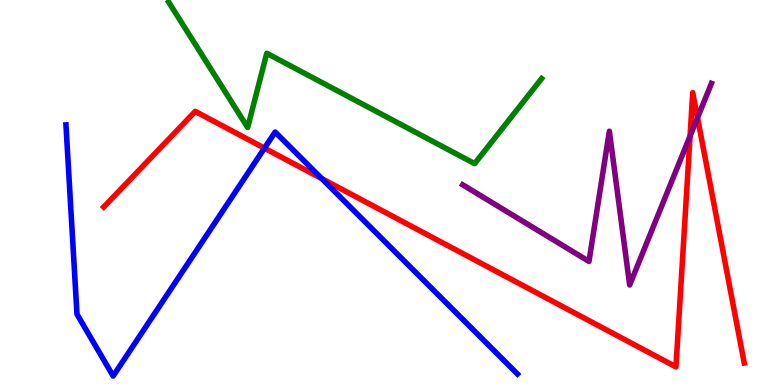[{'lines': ['blue', 'red'], 'intersections': [{'x': 3.41, 'y': 6.15}, {'x': 4.15, 'y': 5.36}]}, {'lines': ['green', 'red'], 'intersections': []}, {'lines': ['purple', 'red'], 'intersections': [{'x': 8.9, 'y': 6.46}, {'x': 9.0, 'y': 6.94}]}, {'lines': ['blue', 'green'], 'intersections': []}, {'lines': ['blue', 'purple'], 'intersections': []}, {'lines': ['green', 'purple'], 'intersections': []}]